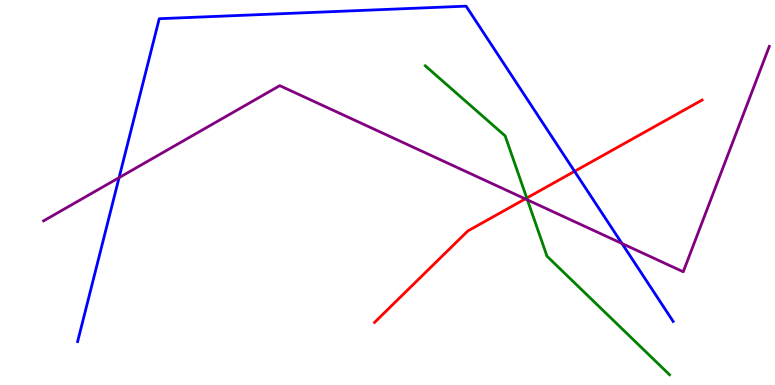[{'lines': ['blue', 'red'], 'intersections': [{'x': 7.41, 'y': 5.55}]}, {'lines': ['green', 'red'], 'intersections': [{'x': 6.8, 'y': 4.86}]}, {'lines': ['purple', 'red'], 'intersections': [{'x': 6.78, 'y': 4.83}]}, {'lines': ['blue', 'green'], 'intersections': []}, {'lines': ['blue', 'purple'], 'intersections': [{'x': 1.54, 'y': 5.39}, {'x': 8.03, 'y': 3.68}]}, {'lines': ['green', 'purple'], 'intersections': [{'x': 6.81, 'y': 4.81}]}]